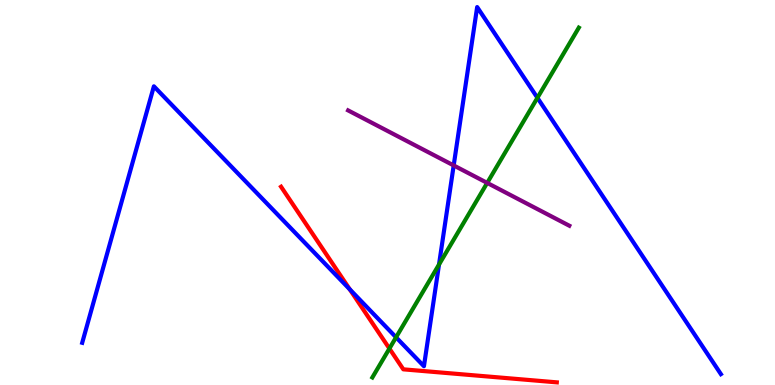[{'lines': ['blue', 'red'], 'intersections': [{'x': 4.51, 'y': 2.49}]}, {'lines': ['green', 'red'], 'intersections': [{'x': 5.02, 'y': 0.946}]}, {'lines': ['purple', 'red'], 'intersections': []}, {'lines': ['blue', 'green'], 'intersections': [{'x': 5.11, 'y': 1.24}, {'x': 5.66, 'y': 3.13}, {'x': 6.93, 'y': 7.46}]}, {'lines': ['blue', 'purple'], 'intersections': [{'x': 5.85, 'y': 5.7}]}, {'lines': ['green', 'purple'], 'intersections': [{'x': 6.29, 'y': 5.25}]}]